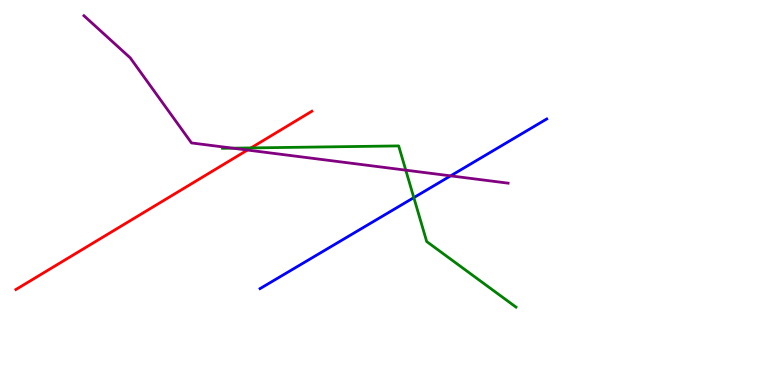[{'lines': ['blue', 'red'], 'intersections': []}, {'lines': ['green', 'red'], 'intersections': [{'x': 3.24, 'y': 6.16}]}, {'lines': ['purple', 'red'], 'intersections': [{'x': 3.19, 'y': 6.1}]}, {'lines': ['blue', 'green'], 'intersections': [{'x': 5.34, 'y': 4.87}]}, {'lines': ['blue', 'purple'], 'intersections': [{'x': 5.81, 'y': 5.43}]}, {'lines': ['green', 'purple'], 'intersections': [{'x': 3.0, 'y': 6.15}, {'x': 5.24, 'y': 5.58}]}]